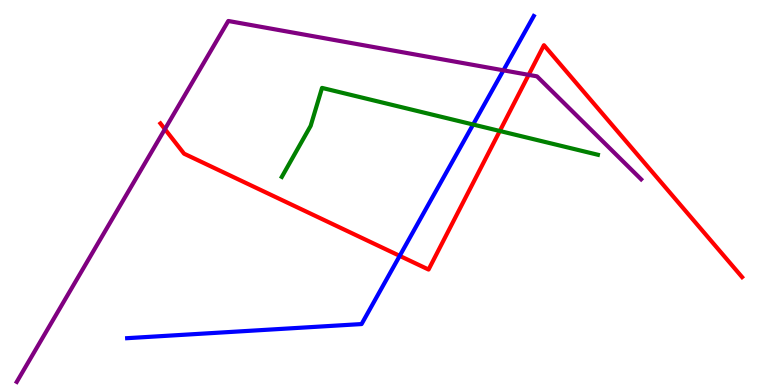[{'lines': ['blue', 'red'], 'intersections': [{'x': 5.16, 'y': 3.35}]}, {'lines': ['green', 'red'], 'intersections': [{'x': 6.45, 'y': 6.6}]}, {'lines': ['purple', 'red'], 'intersections': [{'x': 2.13, 'y': 6.65}, {'x': 6.82, 'y': 8.06}]}, {'lines': ['blue', 'green'], 'intersections': [{'x': 6.1, 'y': 6.77}]}, {'lines': ['blue', 'purple'], 'intersections': [{'x': 6.5, 'y': 8.17}]}, {'lines': ['green', 'purple'], 'intersections': []}]